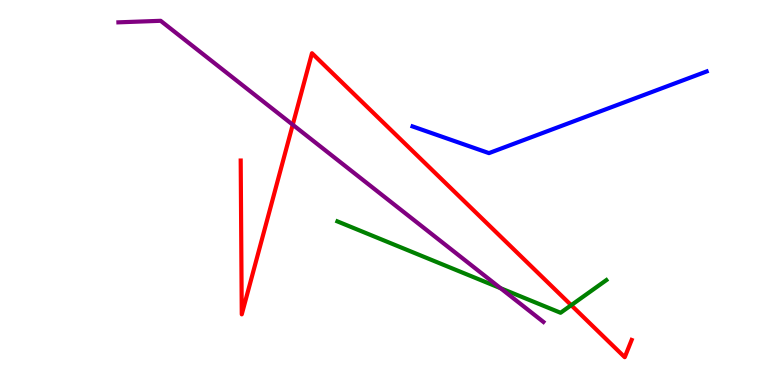[{'lines': ['blue', 'red'], 'intersections': []}, {'lines': ['green', 'red'], 'intersections': [{'x': 7.37, 'y': 2.07}]}, {'lines': ['purple', 'red'], 'intersections': [{'x': 3.78, 'y': 6.76}]}, {'lines': ['blue', 'green'], 'intersections': []}, {'lines': ['blue', 'purple'], 'intersections': []}, {'lines': ['green', 'purple'], 'intersections': [{'x': 6.46, 'y': 2.51}]}]